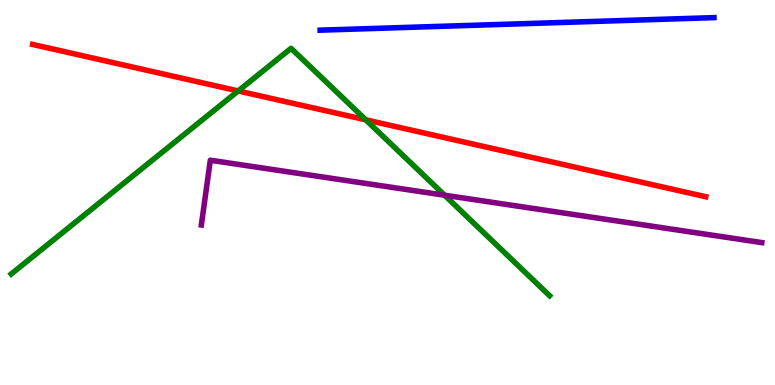[{'lines': ['blue', 'red'], 'intersections': []}, {'lines': ['green', 'red'], 'intersections': [{'x': 3.07, 'y': 7.64}, {'x': 4.72, 'y': 6.89}]}, {'lines': ['purple', 'red'], 'intersections': []}, {'lines': ['blue', 'green'], 'intersections': []}, {'lines': ['blue', 'purple'], 'intersections': []}, {'lines': ['green', 'purple'], 'intersections': [{'x': 5.74, 'y': 4.93}]}]